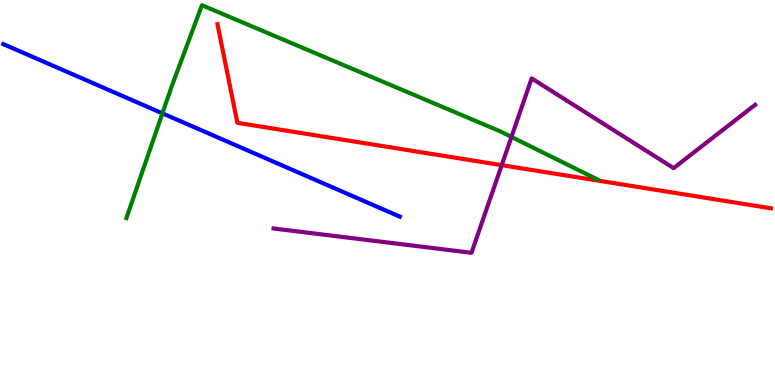[{'lines': ['blue', 'red'], 'intersections': []}, {'lines': ['green', 'red'], 'intersections': []}, {'lines': ['purple', 'red'], 'intersections': [{'x': 6.47, 'y': 5.71}]}, {'lines': ['blue', 'green'], 'intersections': [{'x': 2.1, 'y': 7.06}]}, {'lines': ['blue', 'purple'], 'intersections': []}, {'lines': ['green', 'purple'], 'intersections': [{'x': 6.6, 'y': 6.44}]}]